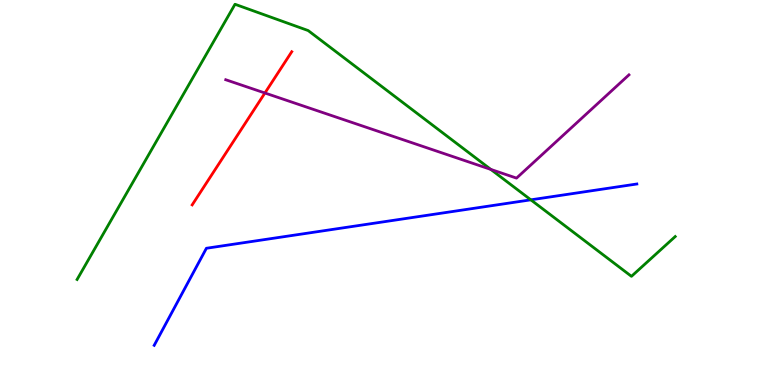[{'lines': ['blue', 'red'], 'intersections': []}, {'lines': ['green', 'red'], 'intersections': []}, {'lines': ['purple', 'red'], 'intersections': [{'x': 3.42, 'y': 7.58}]}, {'lines': ['blue', 'green'], 'intersections': [{'x': 6.85, 'y': 4.81}]}, {'lines': ['blue', 'purple'], 'intersections': []}, {'lines': ['green', 'purple'], 'intersections': [{'x': 6.33, 'y': 5.6}]}]